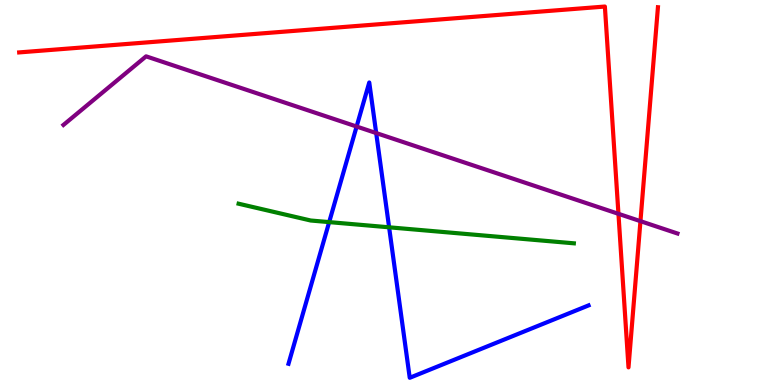[{'lines': ['blue', 'red'], 'intersections': []}, {'lines': ['green', 'red'], 'intersections': []}, {'lines': ['purple', 'red'], 'intersections': [{'x': 7.98, 'y': 4.45}, {'x': 8.26, 'y': 4.26}]}, {'lines': ['blue', 'green'], 'intersections': [{'x': 4.25, 'y': 4.23}, {'x': 5.02, 'y': 4.1}]}, {'lines': ['blue', 'purple'], 'intersections': [{'x': 4.6, 'y': 6.71}, {'x': 4.85, 'y': 6.54}]}, {'lines': ['green', 'purple'], 'intersections': []}]